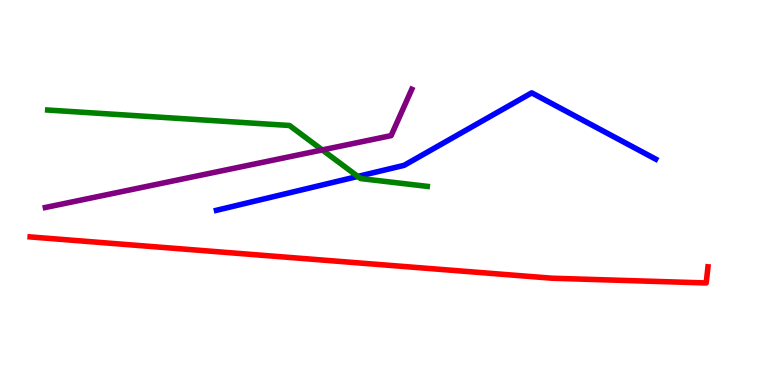[{'lines': ['blue', 'red'], 'intersections': []}, {'lines': ['green', 'red'], 'intersections': []}, {'lines': ['purple', 'red'], 'intersections': []}, {'lines': ['blue', 'green'], 'intersections': [{'x': 4.62, 'y': 5.42}]}, {'lines': ['blue', 'purple'], 'intersections': []}, {'lines': ['green', 'purple'], 'intersections': [{'x': 4.16, 'y': 6.11}]}]